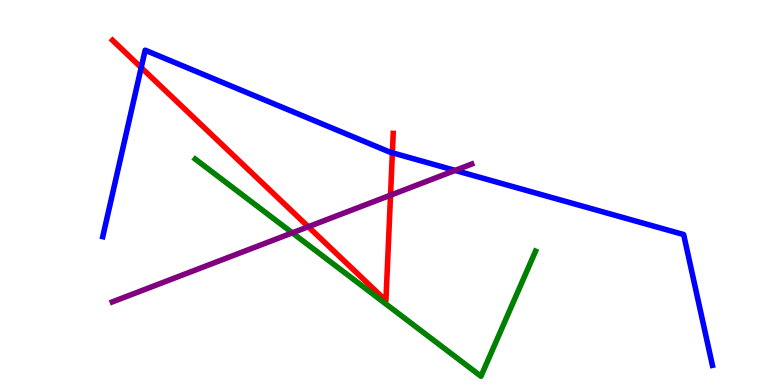[{'lines': ['blue', 'red'], 'intersections': [{'x': 1.82, 'y': 8.24}, {'x': 5.06, 'y': 6.03}]}, {'lines': ['green', 'red'], 'intersections': []}, {'lines': ['purple', 'red'], 'intersections': [{'x': 3.98, 'y': 4.11}, {'x': 5.04, 'y': 4.93}]}, {'lines': ['blue', 'green'], 'intersections': []}, {'lines': ['blue', 'purple'], 'intersections': [{'x': 5.87, 'y': 5.57}]}, {'lines': ['green', 'purple'], 'intersections': [{'x': 3.77, 'y': 3.95}]}]